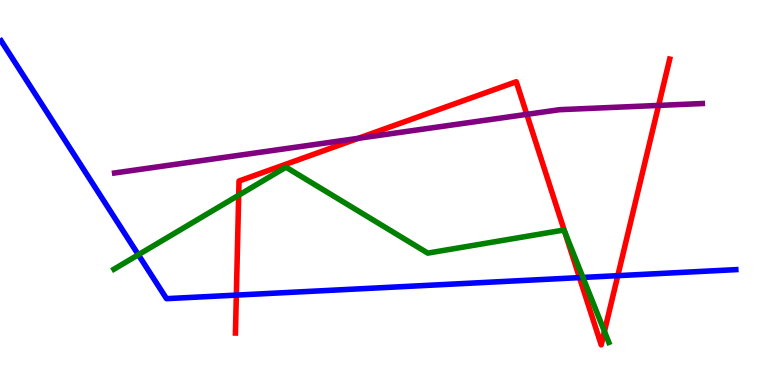[{'lines': ['blue', 'red'], 'intersections': [{'x': 3.05, 'y': 2.33}, {'x': 7.48, 'y': 2.79}, {'x': 7.97, 'y': 2.84}]}, {'lines': ['green', 'red'], 'intersections': [{'x': 3.08, 'y': 4.93}, {'x': 7.29, 'y': 3.98}, {'x': 7.8, 'y': 1.39}]}, {'lines': ['purple', 'red'], 'intersections': [{'x': 4.62, 'y': 6.41}, {'x': 6.8, 'y': 7.03}, {'x': 8.5, 'y': 7.26}]}, {'lines': ['blue', 'green'], 'intersections': [{'x': 1.79, 'y': 3.38}, {'x': 7.52, 'y': 2.79}]}, {'lines': ['blue', 'purple'], 'intersections': []}, {'lines': ['green', 'purple'], 'intersections': []}]